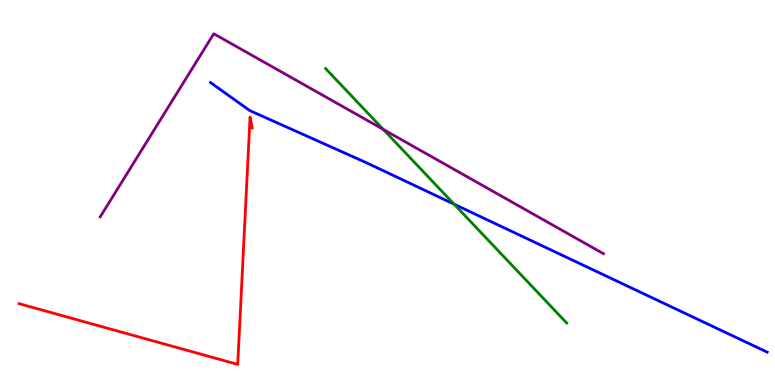[{'lines': ['blue', 'red'], 'intersections': []}, {'lines': ['green', 'red'], 'intersections': []}, {'lines': ['purple', 'red'], 'intersections': []}, {'lines': ['blue', 'green'], 'intersections': [{'x': 5.86, 'y': 4.7}]}, {'lines': ['blue', 'purple'], 'intersections': []}, {'lines': ['green', 'purple'], 'intersections': [{'x': 4.95, 'y': 6.64}]}]